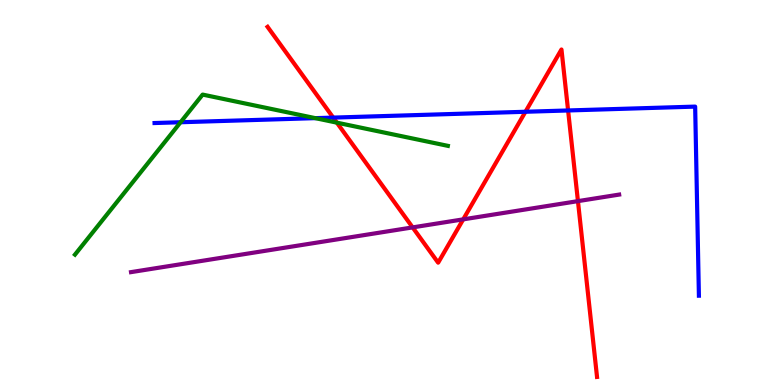[{'lines': ['blue', 'red'], 'intersections': [{'x': 4.3, 'y': 6.95}, {'x': 6.78, 'y': 7.1}, {'x': 7.33, 'y': 7.13}]}, {'lines': ['green', 'red'], 'intersections': [{'x': 4.35, 'y': 6.81}]}, {'lines': ['purple', 'red'], 'intersections': [{'x': 5.32, 'y': 4.09}, {'x': 5.98, 'y': 4.3}, {'x': 7.46, 'y': 4.78}]}, {'lines': ['blue', 'green'], 'intersections': [{'x': 2.33, 'y': 6.82}, {'x': 4.07, 'y': 6.93}]}, {'lines': ['blue', 'purple'], 'intersections': []}, {'lines': ['green', 'purple'], 'intersections': []}]